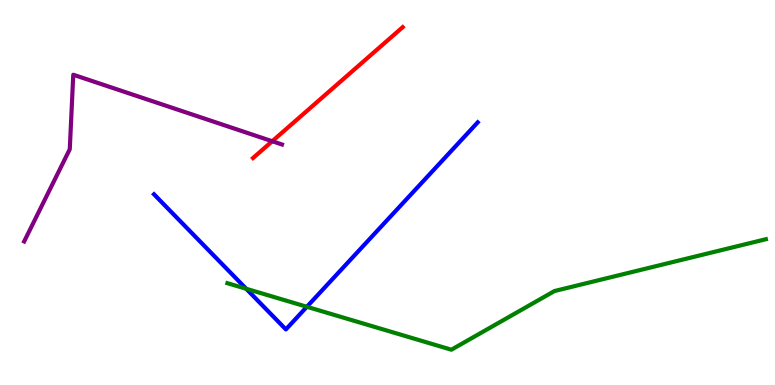[{'lines': ['blue', 'red'], 'intersections': []}, {'lines': ['green', 'red'], 'intersections': []}, {'lines': ['purple', 'red'], 'intersections': [{'x': 3.51, 'y': 6.33}]}, {'lines': ['blue', 'green'], 'intersections': [{'x': 3.18, 'y': 2.5}, {'x': 3.96, 'y': 2.03}]}, {'lines': ['blue', 'purple'], 'intersections': []}, {'lines': ['green', 'purple'], 'intersections': []}]